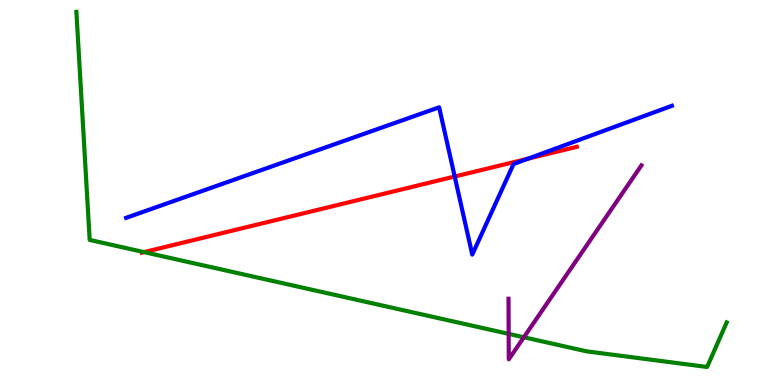[{'lines': ['blue', 'red'], 'intersections': [{'x': 5.87, 'y': 5.41}, {'x': 6.81, 'y': 5.88}]}, {'lines': ['green', 'red'], 'intersections': [{'x': 1.86, 'y': 3.45}]}, {'lines': ['purple', 'red'], 'intersections': []}, {'lines': ['blue', 'green'], 'intersections': []}, {'lines': ['blue', 'purple'], 'intersections': []}, {'lines': ['green', 'purple'], 'intersections': [{'x': 6.56, 'y': 1.33}, {'x': 6.76, 'y': 1.24}]}]